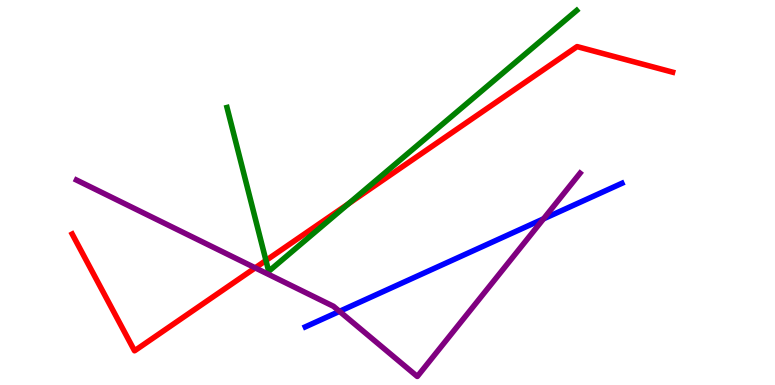[{'lines': ['blue', 'red'], 'intersections': []}, {'lines': ['green', 'red'], 'intersections': [{'x': 3.43, 'y': 3.23}, {'x': 4.5, 'y': 4.71}]}, {'lines': ['purple', 'red'], 'intersections': [{'x': 3.29, 'y': 3.04}]}, {'lines': ['blue', 'green'], 'intersections': []}, {'lines': ['blue', 'purple'], 'intersections': [{'x': 4.38, 'y': 1.91}, {'x': 7.01, 'y': 4.32}]}, {'lines': ['green', 'purple'], 'intersections': []}]